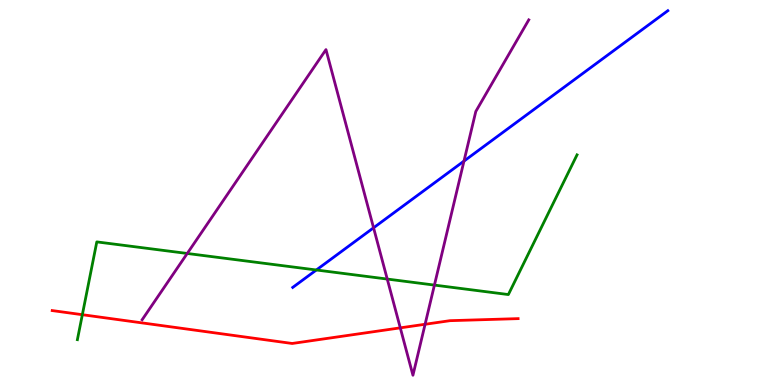[{'lines': ['blue', 'red'], 'intersections': []}, {'lines': ['green', 'red'], 'intersections': [{'x': 1.06, 'y': 1.83}]}, {'lines': ['purple', 'red'], 'intersections': [{'x': 5.16, 'y': 1.48}, {'x': 5.49, 'y': 1.58}]}, {'lines': ['blue', 'green'], 'intersections': [{'x': 4.08, 'y': 2.99}]}, {'lines': ['blue', 'purple'], 'intersections': [{'x': 4.82, 'y': 4.08}, {'x': 5.99, 'y': 5.82}]}, {'lines': ['green', 'purple'], 'intersections': [{'x': 2.42, 'y': 3.42}, {'x': 5.0, 'y': 2.75}, {'x': 5.61, 'y': 2.59}]}]